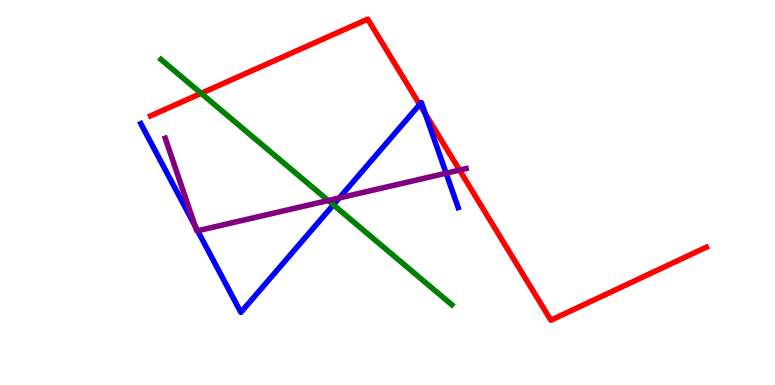[{'lines': ['blue', 'red'], 'intersections': [{'x': 5.41, 'y': 7.29}, {'x': 5.49, 'y': 7.05}]}, {'lines': ['green', 'red'], 'intersections': [{'x': 2.6, 'y': 7.58}]}, {'lines': ['purple', 'red'], 'intersections': [{'x': 5.93, 'y': 5.58}]}, {'lines': ['blue', 'green'], 'intersections': [{'x': 4.3, 'y': 4.68}]}, {'lines': ['blue', 'purple'], 'intersections': [{'x': 2.52, 'y': 4.13}, {'x': 2.55, 'y': 4.01}, {'x': 4.38, 'y': 4.86}, {'x': 5.76, 'y': 5.5}]}, {'lines': ['green', 'purple'], 'intersections': [{'x': 4.24, 'y': 4.79}]}]